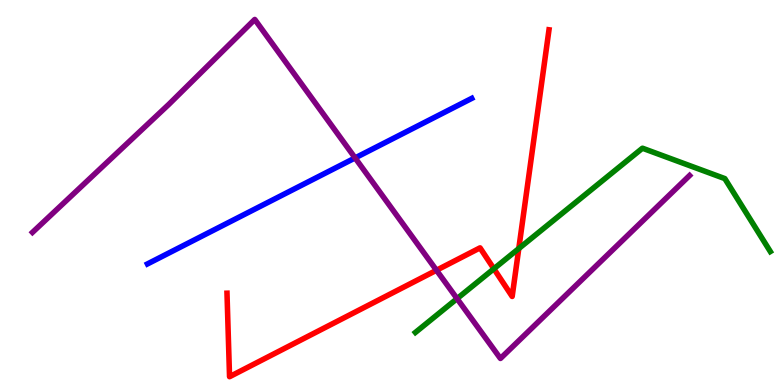[{'lines': ['blue', 'red'], 'intersections': []}, {'lines': ['green', 'red'], 'intersections': [{'x': 6.37, 'y': 3.02}, {'x': 6.69, 'y': 3.54}]}, {'lines': ['purple', 'red'], 'intersections': [{'x': 5.63, 'y': 2.98}]}, {'lines': ['blue', 'green'], 'intersections': []}, {'lines': ['blue', 'purple'], 'intersections': [{'x': 4.58, 'y': 5.9}]}, {'lines': ['green', 'purple'], 'intersections': [{'x': 5.9, 'y': 2.24}]}]